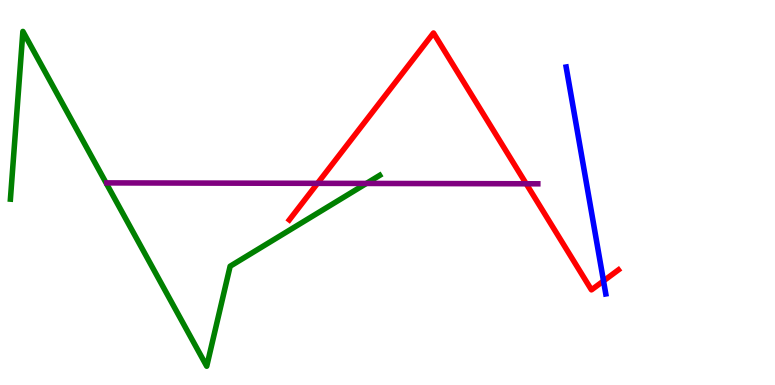[{'lines': ['blue', 'red'], 'intersections': [{'x': 7.79, 'y': 2.7}]}, {'lines': ['green', 'red'], 'intersections': []}, {'lines': ['purple', 'red'], 'intersections': [{'x': 4.1, 'y': 5.24}, {'x': 6.79, 'y': 5.23}]}, {'lines': ['blue', 'green'], 'intersections': []}, {'lines': ['blue', 'purple'], 'intersections': []}, {'lines': ['green', 'purple'], 'intersections': [{'x': 4.73, 'y': 5.24}]}]